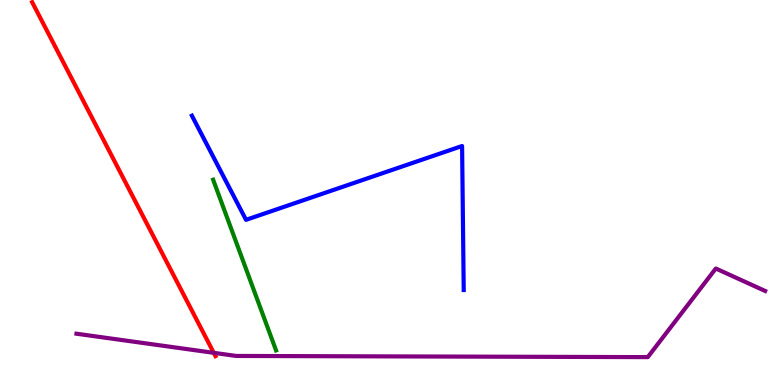[{'lines': ['blue', 'red'], 'intersections': []}, {'lines': ['green', 'red'], 'intersections': []}, {'lines': ['purple', 'red'], 'intersections': [{'x': 2.76, 'y': 0.836}]}, {'lines': ['blue', 'green'], 'intersections': []}, {'lines': ['blue', 'purple'], 'intersections': []}, {'lines': ['green', 'purple'], 'intersections': []}]